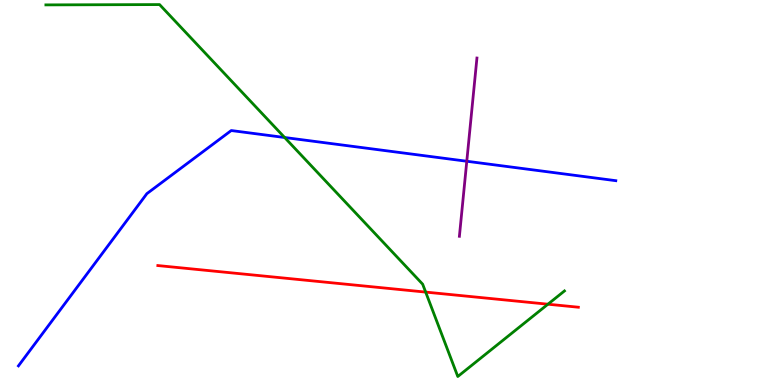[{'lines': ['blue', 'red'], 'intersections': []}, {'lines': ['green', 'red'], 'intersections': [{'x': 5.49, 'y': 2.41}, {'x': 7.07, 'y': 2.1}]}, {'lines': ['purple', 'red'], 'intersections': []}, {'lines': ['blue', 'green'], 'intersections': [{'x': 3.67, 'y': 6.43}]}, {'lines': ['blue', 'purple'], 'intersections': [{'x': 6.02, 'y': 5.81}]}, {'lines': ['green', 'purple'], 'intersections': []}]